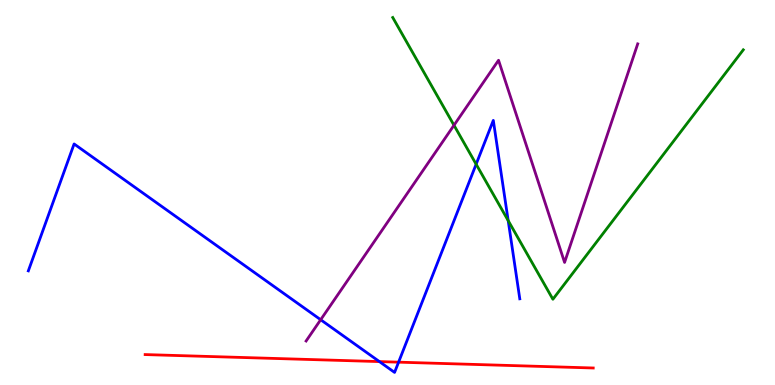[{'lines': ['blue', 'red'], 'intersections': [{'x': 4.9, 'y': 0.608}, {'x': 5.14, 'y': 0.593}]}, {'lines': ['green', 'red'], 'intersections': []}, {'lines': ['purple', 'red'], 'intersections': []}, {'lines': ['blue', 'green'], 'intersections': [{'x': 6.14, 'y': 5.73}, {'x': 6.56, 'y': 4.27}]}, {'lines': ['blue', 'purple'], 'intersections': [{'x': 4.14, 'y': 1.7}]}, {'lines': ['green', 'purple'], 'intersections': [{'x': 5.86, 'y': 6.75}]}]